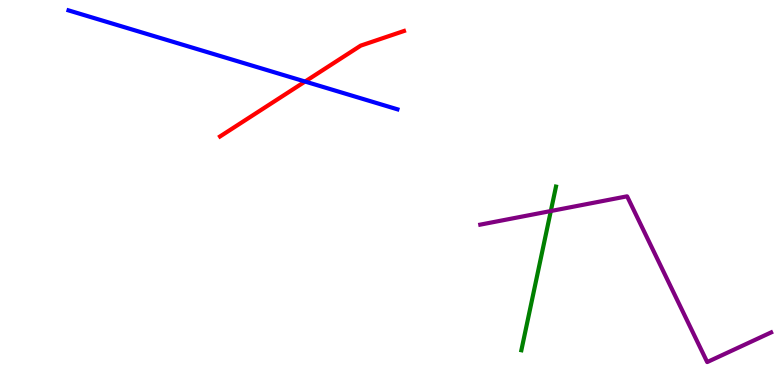[{'lines': ['blue', 'red'], 'intersections': [{'x': 3.94, 'y': 7.88}]}, {'lines': ['green', 'red'], 'intersections': []}, {'lines': ['purple', 'red'], 'intersections': []}, {'lines': ['blue', 'green'], 'intersections': []}, {'lines': ['blue', 'purple'], 'intersections': []}, {'lines': ['green', 'purple'], 'intersections': [{'x': 7.11, 'y': 4.52}]}]